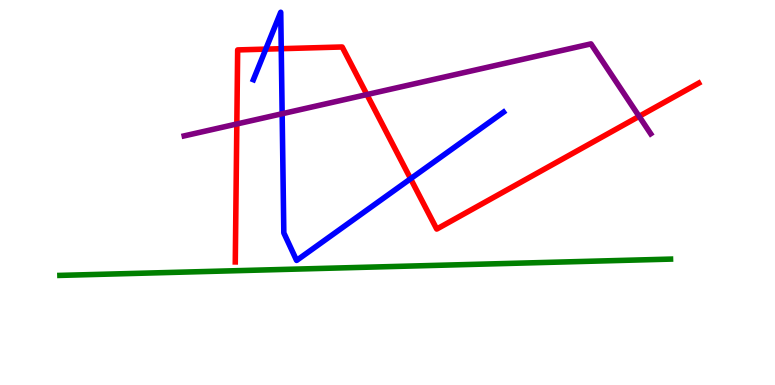[{'lines': ['blue', 'red'], 'intersections': [{'x': 3.43, 'y': 8.72}, {'x': 3.63, 'y': 8.74}, {'x': 5.3, 'y': 5.36}]}, {'lines': ['green', 'red'], 'intersections': []}, {'lines': ['purple', 'red'], 'intersections': [{'x': 3.06, 'y': 6.78}, {'x': 4.73, 'y': 7.54}, {'x': 8.25, 'y': 6.98}]}, {'lines': ['blue', 'green'], 'intersections': []}, {'lines': ['blue', 'purple'], 'intersections': [{'x': 3.64, 'y': 7.05}]}, {'lines': ['green', 'purple'], 'intersections': []}]